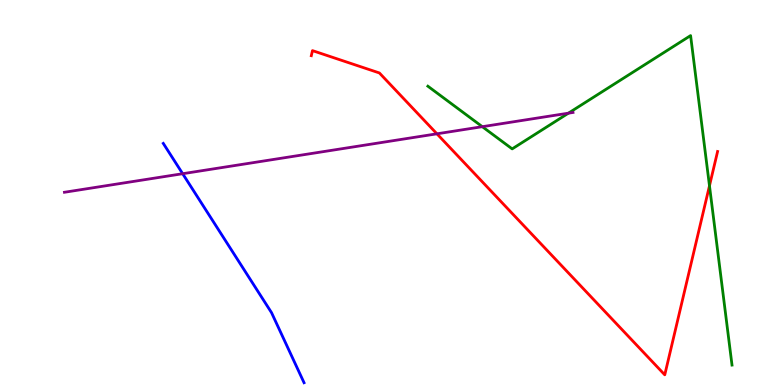[{'lines': ['blue', 'red'], 'intersections': []}, {'lines': ['green', 'red'], 'intersections': [{'x': 9.15, 'y': 5.17}]}, {'lines': ['purple', 'red'], 'intersections': [{'x': 5.64, 'y': 6.52}]}, {'lines': ['blue', 'green'], 'intersections': []}, {'lines': ['blue', 'purple'], 'intersections': [{'x': 2.36, 'y': 5.49}]}, {'lines': ['green', 'purple'], 'intersections': [{'x': 6.22, 'y': 6.71}, {'x': 7.33, 'y': 7.06}]}]